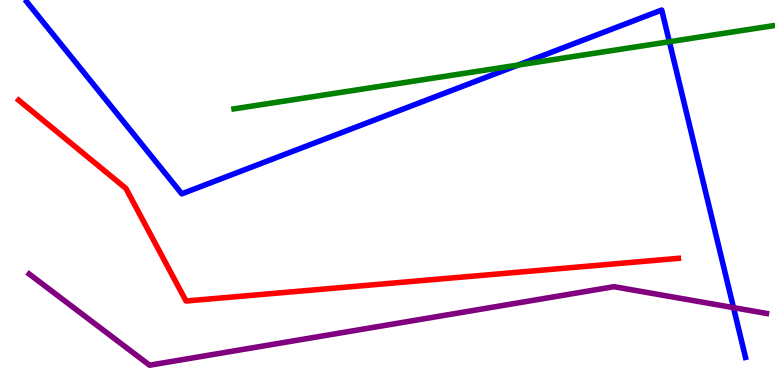[{'lines': ['blue', 'red'], 'intersections': []}, {'lines': ['green', 'red'], 'intersections': []}, {'lines': ['purple', 'red'], 'intersections': []}, {'lines': ['blue', 'green'], 'intersections': [{'x': 6.68, 'y': 8.31}, {'x': 8.64, 'y': 8.92}]}, {'lines': ['blue', 'purple'], 'intersections': [{'x': 9.46, 'y': 2.01}]}, {'lines': ['green', 'purple'], 'intersections': []}]